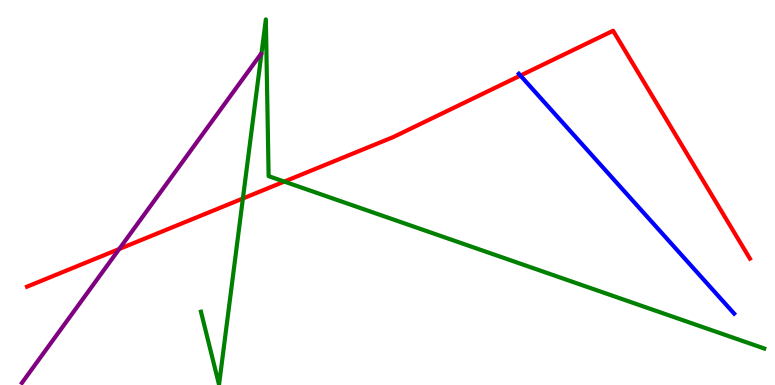[{'lines': ['blue', 'red'], 'intersections': [{'x': 6.72, 'y': 8.04}]}, {'lines': ['green', 'red'], 'intersections': [{'x': 3.13, 'y': 4.84}, {'x': 3.67, 'y': 5.28}]}, {'lines': ['purple', 'red'], 'intersections': [{'x': 1.54, 'y': 3.53}]}, {'lines': ['blue', 'green'], 'intersections': []}, {'lines': ['blue', 'purple'], 'intersections': []}, {'lines': ['green', 'purple'], 'intersections': []}]